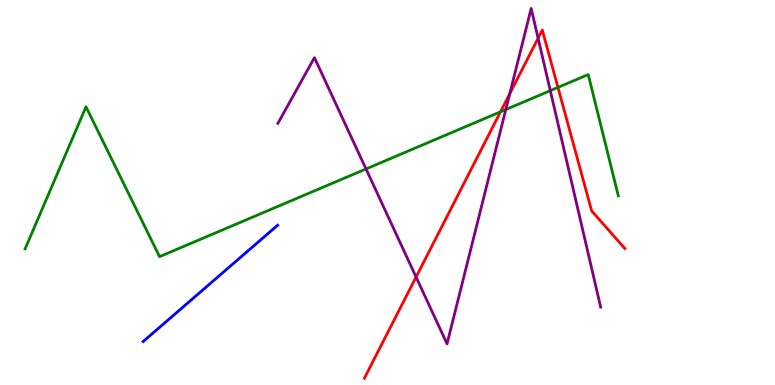[{'lines': ['blue', 'red'], 'intersections': []}, {'lines': ['green', 'red'], 'intersections': [{'x': 6.46, 'y': 7.1}, {'x': 7.2, 'y': 7.73}]}, {'lines': ['purple', 'red'], 'intersections': [{'x': 5.37, 'y': 2.8}, {'x': 6.58, 'y': 7.57}, {'x': 6.94, 'y': 9.01}]}, {'lines': ['blue', 'green'], 'intersections': []}, {'lines': ['blue', 'purple'], 'intersections': []}, {'lines': ['green', 'purple'], 'intersections': [{'x': 4.72, 'y': 5.61}, {'x': 6.53, 'y': 7.15}, {'x': 7.1, 'y': 7.65}]}]